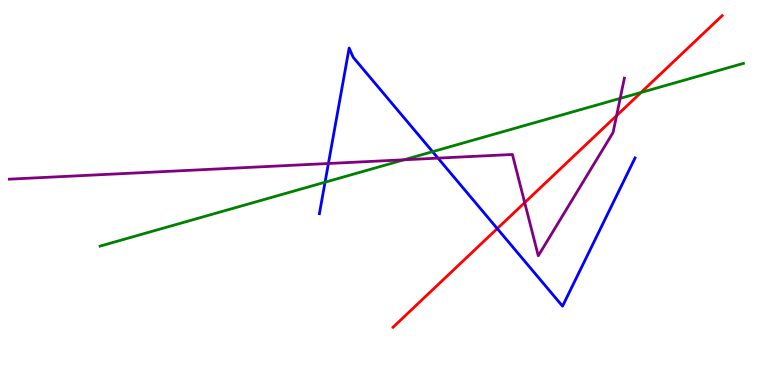[{'lines': ['blue', 'red'], 'intersections': [{'x': 6.42, 'y': 4.06}]}, {'lines': ['green', 'red'], 'intersections': [{'x': 8.27, 'y': 7.6}]}, {'lines': ['purple', 'red'], 'intersections': [{'x': 6.77, 'y': 4.74}, {'x': 7.96, 'y': 7.0}]}, {'lines': ['blue', 'green'], 'intersections': [{'x': 4.19, 'y': 5.27}, {'x': 5.58, 'y': 6.06}]}, {'lines': ['blue', 'purple'], 'intersections': [{'x': 4.24, 'y': 5.75}, {'x': 5.65, 'y': 5.89}]}, {'lines': ['green', 'purple'], 'intersections': [{'x': 5.21, 'y': 5.85}, {'x': 8.0, 'y': 7.44}]}]